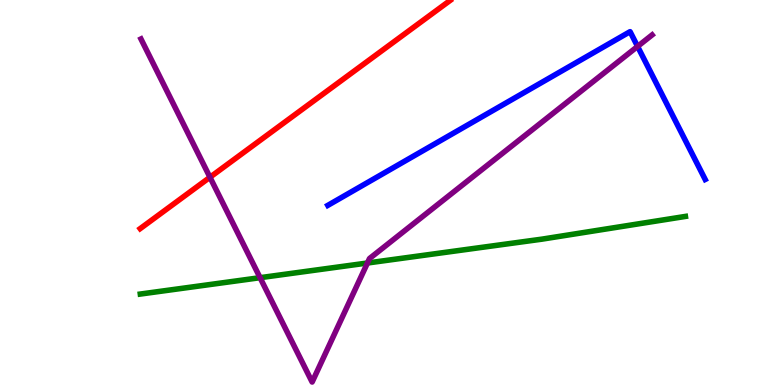[{'lines': ['blue', 'red'], 'intersections': []}, {'lines': ['green', 'red'], 'intersections': []}, {'lines': ['purple', 'red'], 'intersections': [{'x': 2.71, 'y': 5.4}]}, {'lines': ['blue', 'green'], 'intersections': []}, {'lines': ['blue', 'purple'], 'intersections': [{'x': 8.23, 'y': 8.79}]}, {'lines': ['green', 'purple'], 'intersections': [{'x': 3.36, 'y': 2.79}, {'x': 4.74, 'y': 3.17}]}]